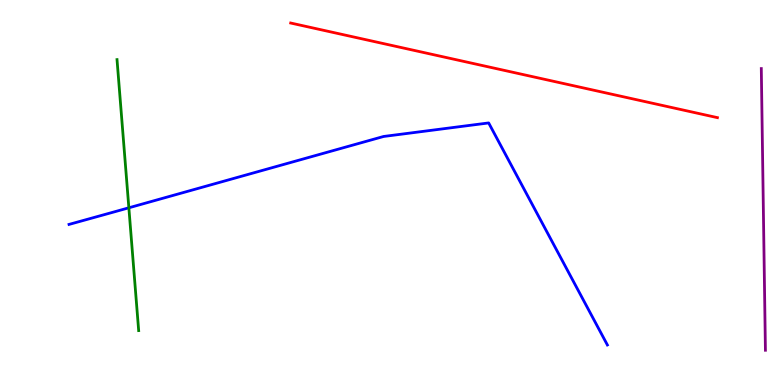[{'lines': ['blue', 'red'], 'intersections': []}, {'lines': ['green', 'red'], 'intersections': []}, {'lines': ['purple', 'red'], 'intersections': []}, {'lines': ['blue', 'green'], 'intersections': [{'x': 1.66, 'y': 4.6}]}, {'lines': ['blue', 'purple'], 'intersections': []}, {'lines': ['green', 'purple'], 'intersections': []}]